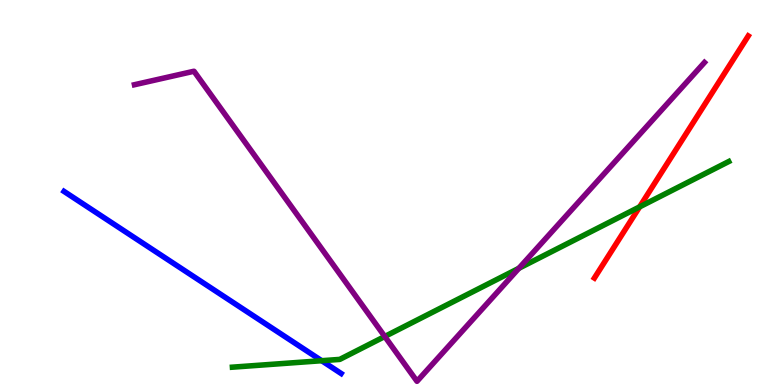[{'lines': ['blue', 'red'], 'intersections': []}, {'lines': ['green', 'red'], 'intersections': [{'x': 8.25, 'y': 4.63}]}, {'lines': ['purple', 'red'], 'intersections': []}, {'lines': ['blue', 'green'], 'intersections': [{'x': 4.15, 'y': 0.631}]}, {'lines': ['blue', 'purple'], 'intersections': []}, {'lines': ['green', 'purple'], 'intersections': [{'x': 4.96, 'y': 1.26}, {'x': 6.7, 'y': 3.03}]}]